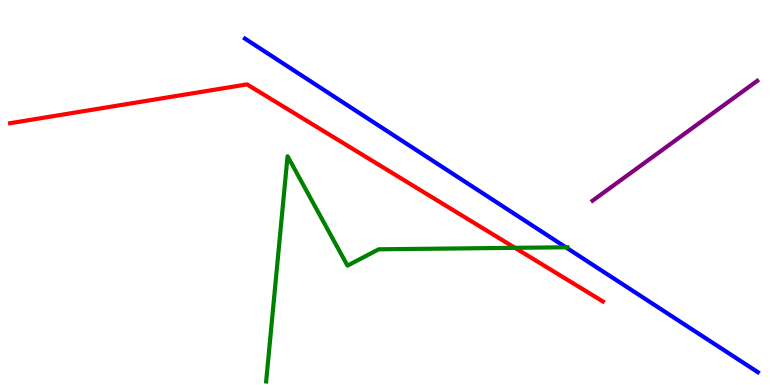[{'lines': ['blue', 'red'], 'intersections': []}, {'lines': ['green', 'red'], 'intersections': [{'x': 6.64, 'y': 3.56}]}, {'lines': ['purple', 'red'], 'intersections': []}, {'lines': ['blue', 'green'], 'intersections': [{'x': 7.3, 'y': 3.58}]}, {'lines': ['blue', 'purple'], 'intersections': []}, {'lines': ['green', 'purple'], 'intersections': []}]